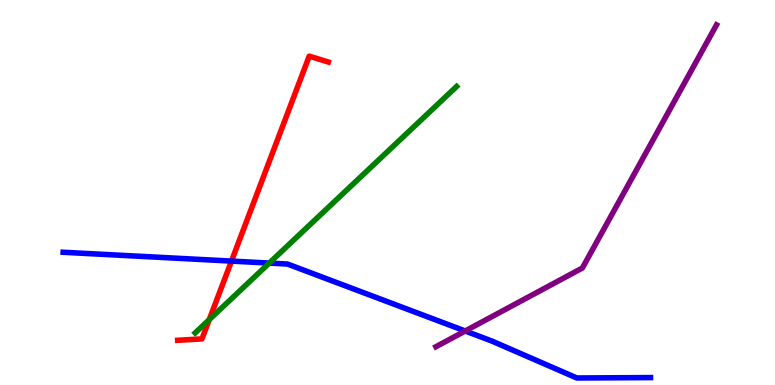[{'lines': ['blue', 'red'], 'intersections': [{'x': 2.99, 'y': 3.22}]}, {'lines': ['green', 'red'], 'intersections': [{'x': 2.7, 'y': 1.7}]}, {'lines': ['purple', 'red'], 'intersections': []}, {'lines': ['blue', 'green'], 'intersections': [{'x': 3.47, 'y': 3.17}]}, {'lines': ['blue', 'purple'], 'intersections': [{'x': 6.0, 'y': 1.4}]}, {'lines': ['green', 'purple'], 'intersections': []}]